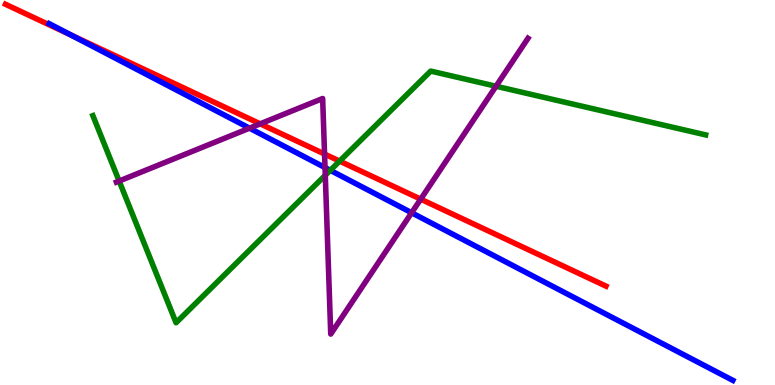[{'lines': ['blue', 'red'], 'intersections': [{'x': 0.916, 'y': 9.09}]}, {'lines': ['green', 'red'], 'intersections': [{'x': 4.38, 'y': 5.82}]}, {'lines': ['purple', 'red'], 'intersections': [{'x': 3.36, 'y': 6.78}, {'x': 4.19, 'y': 6.0}, {'x': 5.43, 'y': 4.83}]}, {'lines': ['blue', 'green'], 'intersections': [{'x': 4.26, 'y': 5.58}]}, {'lines': ['blue', 'purple'], 'intersections': [{'x': 3.22, 'y': 6.67}, {'x': 4.19, 'y': 5.65}, {'x': 5.31, 'y': 4.47}]}, {'lines': ['green', 'purple'], 'intersections': [{'x': 1.54, 'y': 5.3}, {'x': 4.2, 'y': 5.45}, {'x': 6.4, 'y': 7.76}]}]